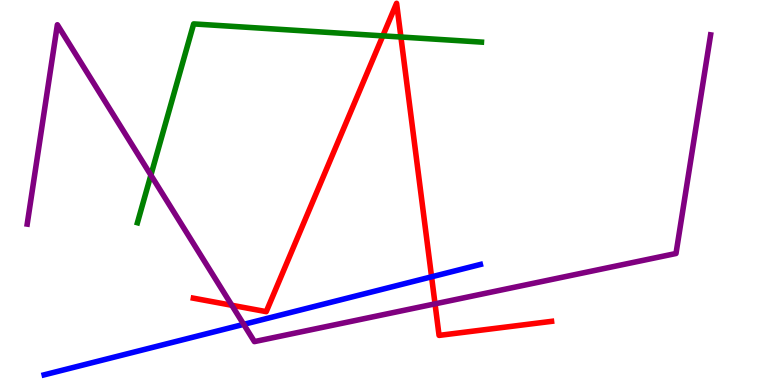[{'lines': ['blue', 'red'], 'intersections': [{'x': 5.57, 'y': 2.81}]}, {'lines': ['green', 'red'], 'intersections': [{'x': 4.94, 'y': 9.07}, {'x': 5.17, 'y': 9.04}]}, {'lines': ['purple', 'red'], 'intersections': [{'x': 2.99, 'y': 2.07}, {'x': 5.61, 'y': 2.11}]}, {'lines': ['blue', 'green'], 'intersections': []}, {'lines': ['blue', 'purple'], 'intersections': [{'x': 3.14, 'y': 1.58}]}, {'lines': ['green', 'purple'], 'intersections': [{'x': 1.95, 'y': 5.45}]}]